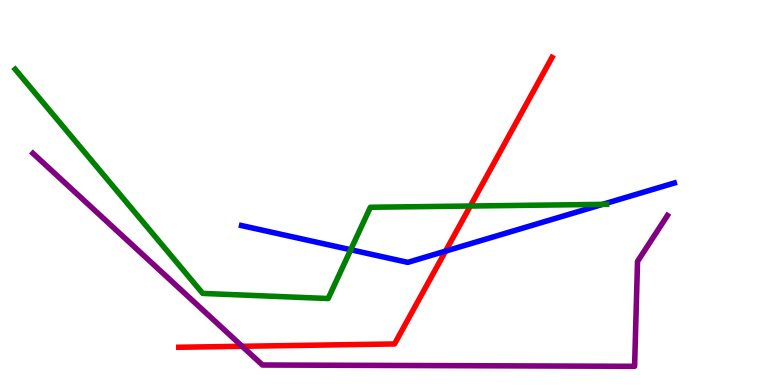[{'lines': ['blue', 'red'], 'intersections': [{'x': 5.75, 'y': 3.48}]}, {'lines': ['green', 'red'], 'intersections': [{'x': 6.07, 'y': 4.65}]}, {'lines': ['purple', 'red'], 'intersections': [{'x': 3.12, 'y': 1.01}]}, {'lines': ['blue', 'green'], 'intersections': [{'x': 4.53, 'y': 3.51}, {'x': 7.77, 'y': 4.69}]}, {'lines': ['blue', 'purple'], 'intersections': []}, {'lines': ['green', 'purple'], 'intersections': []}]